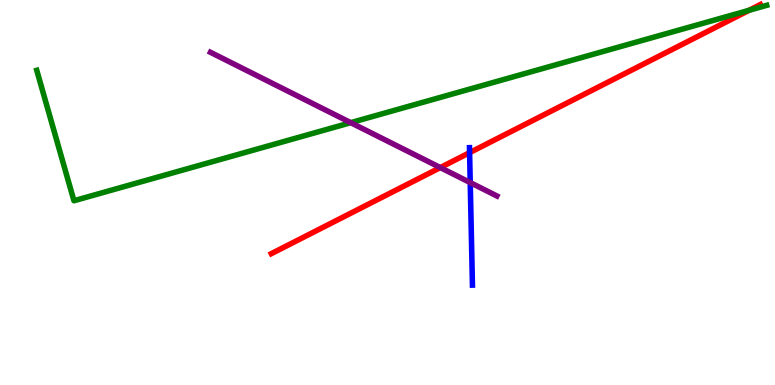[{'lines': ['blue', 'red'], 'intersections': [{'x': 6.06, 'y': 6.03}]}, {'lines': ['green', 'red'], 'intersections': [{'x': 9.67, 'y': 9.73}]}, {'lines': ['purple', 'red'], 'intersections': [{'x': 5.68, 'y': 5.65}]}, {'lines': ['blue', 'green'], 'intersections': []}, {'lines': ['blue', 'purple'], 'intersections': [{'x': 6.07, 'y': 5.26}]}, {'lines': ['green', 'purple'], 'intersections': [{'x': 4.53, 'y': 6.81}]}]